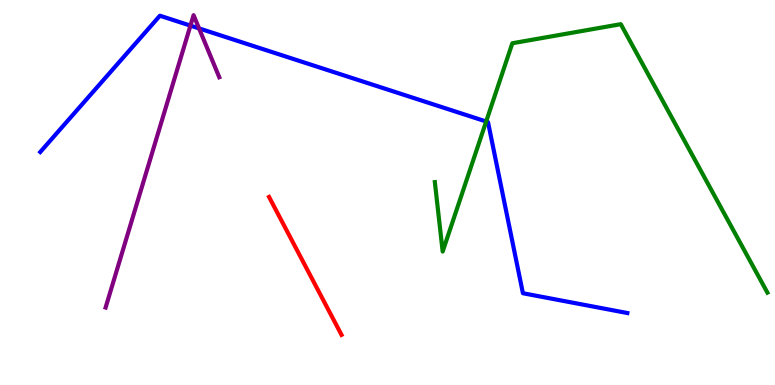[{'lines': ['blue', 'red'], 'intersections': []}, {'lines': ['green', 'red'], 'intersections': []}, {'lines': ['purple', 'red'], 'intersections': []}, {'lines': ['blue', 'green'], 'intersections': [{'x': 6.27, 'y': 6.84}]}, {'lines': ['blue', 'purple'], 'intersections': [{'x': 2.46, 'y': 9.33}, {'x': 2.57, 'y': 9.26}]}, {'lines': ['green', 'purple'], 'intersections': []}]